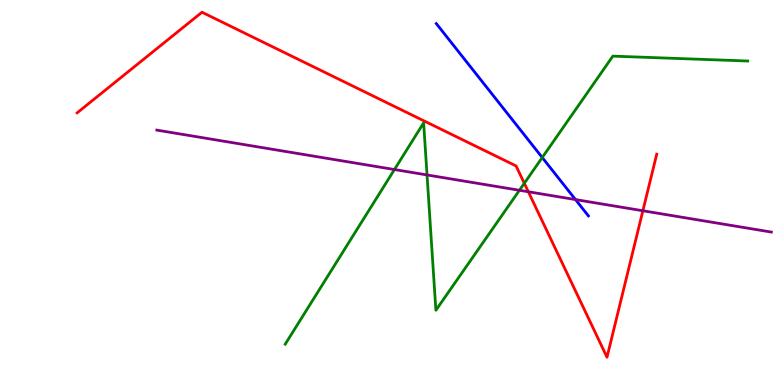[{'lines': ['blue', 'red'], 'intersections': []}, {'lines': ['green', 'red'], 'intersections': [{'x': 6.77, 'y': 5.24}]}, {'lines': ['purple', 'red'], 'intersections': [{'x': 6.82, 'y': 5.02}, {'x': 8.3, 'y': 4.53}]}, {'lines': ['blue', 'green'], 'intersections': [{'x': 7.0, 'y': 5.91}]}, {'lines': ['blue', 'purple'], 'intersections': [{'x': 7.43, 'y': 4.82}]}, {'lines': ['green', 'purple'], 'intersections': [{'x': 5.09, 'y': 5.6}, {'x': 5.51, 'y': 5.46}, {'x': 6.7, 'y': 5.06}]}]